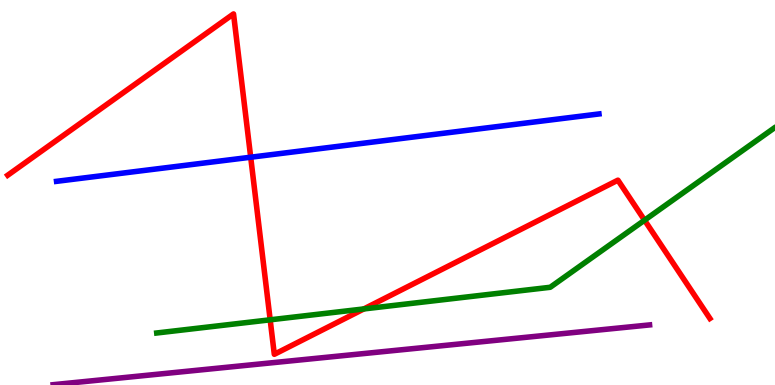[{'lines': ['blue', 'red'], 'intersections': [{'x': 3.23, 'y': 5.92}]}, {'lines': ['green', 'red'], 'intersections': [{'x': 3.49, 'y': 1.69}, {'x': 4.69, 'y': 1.98}, {'x': 8.32, 'y': 4.28}]}, {'lines': ['purple', 'red'], 'intersections': []}, {'lines': ['blue', 'green'], 'intersections': []}, {'lines': ['blue', 'purple'], 'intersections': []}, {'lines': ['green', 'purple'], 'intersections': []}]